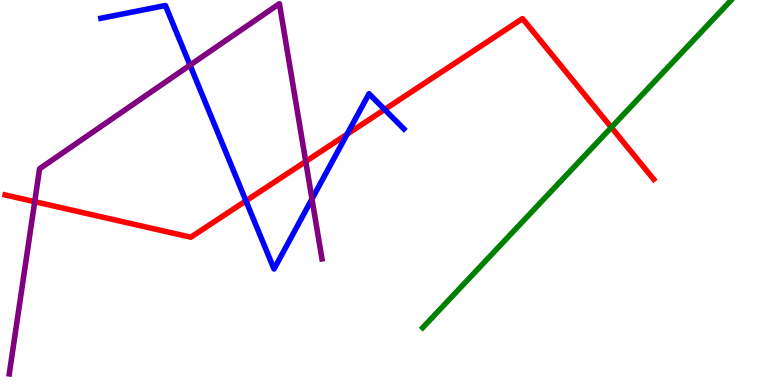[{'lines': ['blue', 'red'], 'intersections': [{'x': 3.17, 'y': 4.78}, {'x': 4.48, 'y': 6.51}, {'x': 4.96, 'y': 7.16}]}, {'lines': ['green', 'red'], 'intersections': [{'x': 7.89, 'y': 6.69}]}, {'lines': ['purple', 'red'], 'intersections': [{'x': 0.448, 'y': 4.76}, {'x': 3.94, 'y': 5.81}]}, {'lines': ['blue', 'green'], 'intersections': []}, {'lines': ['blue', 'purple'], 'intersections': [{'x': 2.45, 'y': 8.31}, {'x': 4.03, 'y': 4.83}]}, {'lines': ['green', 'purple'], 'intersections': []}]